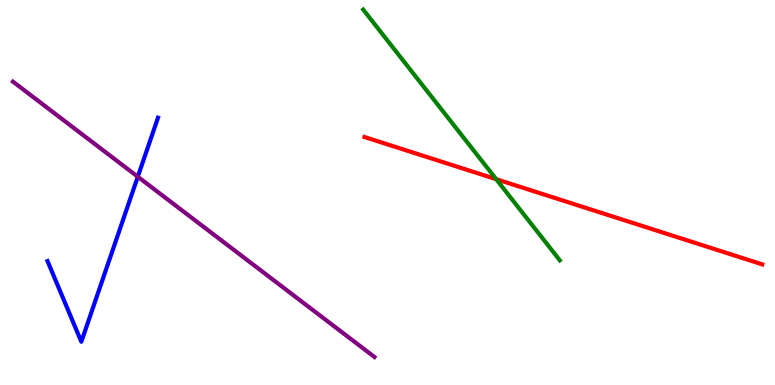[{'lines': ['blue', 'red'], 'intersections': []}, {'lines': ['green', 'red'], 'intersections': [{'x': 6.4, 'y': 5.35}]}, {'lines': ['purple', 'red'], 'intersections': []}, {'lines': ['blue', 'green'], 'intersections': []}, {'lines': ['blue', 'purple'], 'intersections': [{'x': 1.78, 'y': 5.41}]}, {'lines': ['green', 'purple'], 'intersections': []}]